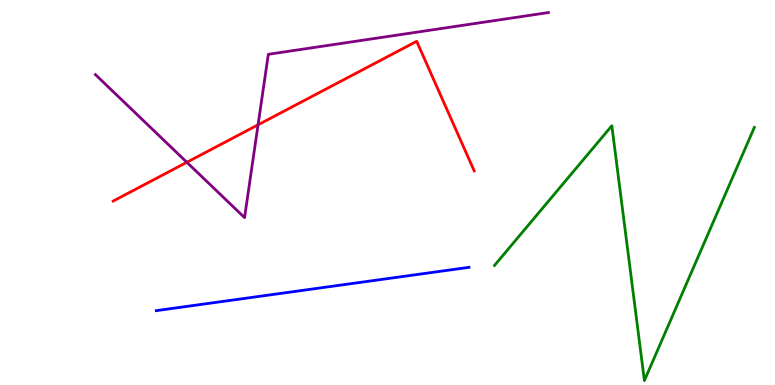[{'lines': ['blue', 'red'], 'intersections': []}, {'lines': ['green', 'red'], 'intersections': []}, {'lines': ['purple', 'red'], 'intersections': [{'x': 2.41, 'y': 5.78}, {'x': 3.33, 'y': 6.76}]}, {'lines': ['blue', 'green'], 'intersections': []}, {'lines': ['blue', 'purple'], 'intersections': []}, {'lines': ['green', 'purple'], 'intersections': []}]